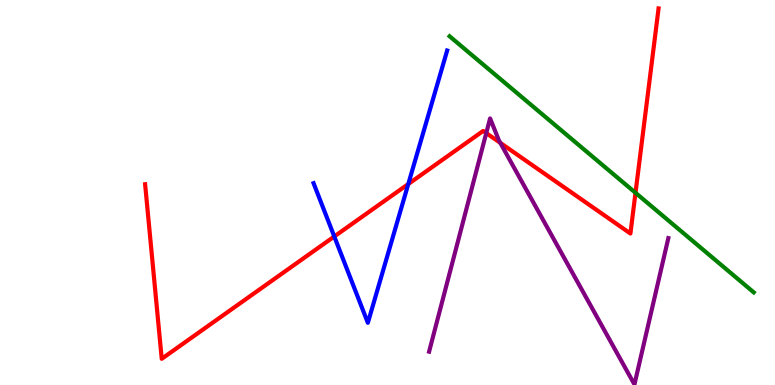[{'lines': ['blue', 'red'], 'intersections': [{'x': 4.31, 'y': 3.86}, {'x': 5.27, 'y': 5.22}]}, {'lines': ['green', 'red'], 'intersections': [{'x': 8.2, 'y': 4.99}]}, {'lines': ['purple', 'red'], 'intersections': [{'x': 6.27, 'y': 6.54}, {'x': 6.46, 'y': 6.29}]}, {'lines': ['blue', 'green'], 'intersections': []}, {'lines': ['blue', 'purple'], 'intersections': []}, {'lines': ['green', 'purple'], 'intersections': []}]